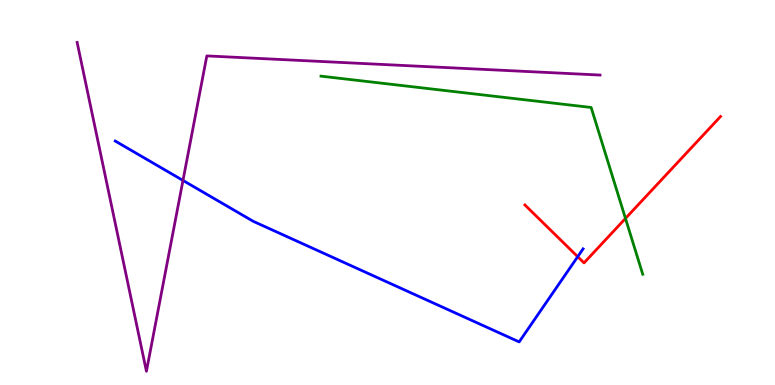[{'lines': ['blue', 'red'], 'intersections': [{'x': 7.45, 'y': 3.33}]}, {'lines': ['green', 'red'], 'intersections': [{'x': 8.07, 'y': 4.33}]}, {'lines': ['purple', 'red'], 'intersections': []}, {'lines': ['blue', 'green'], 'intersections': []}, {'lines': ['blue', 'purple'], 'intersections': [{'x': 2.36, 'y': 5.31}]}, {'lines': ['green', 'purple'], 'intersections': []}]